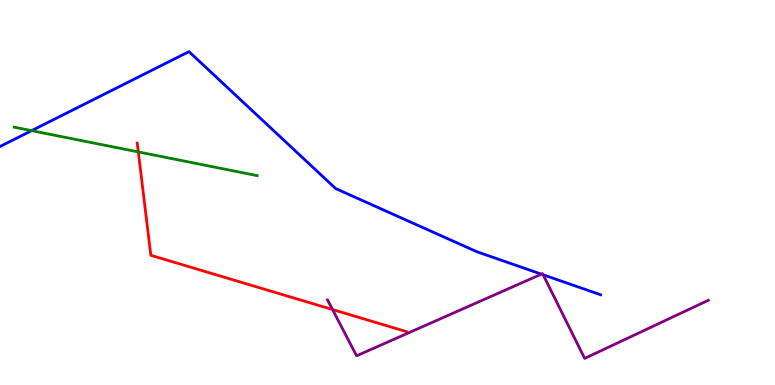[{'lines': ['blue', 'red'], 'intersections': []}, {'lines': ['green', 'red'], 'intersections': [{'x': 1.78, 'y': 6.05}]}, {'lines': ['purple', 'red'], 'intersections': [{'x': 4.29, 'y': 1.96}]}, {'lines': ['blue', 'green'], 'intersections': [{'x': 0.408, 'y': 6.61}]}, {'lines': ['blue', 'purple'], 'intersections': [{'x': 6.99, 'y': 2.88}, {'x': 7.01, 'y': 2.86}]}, {'lines': ['green', 'purple'], 'intersections': []}]